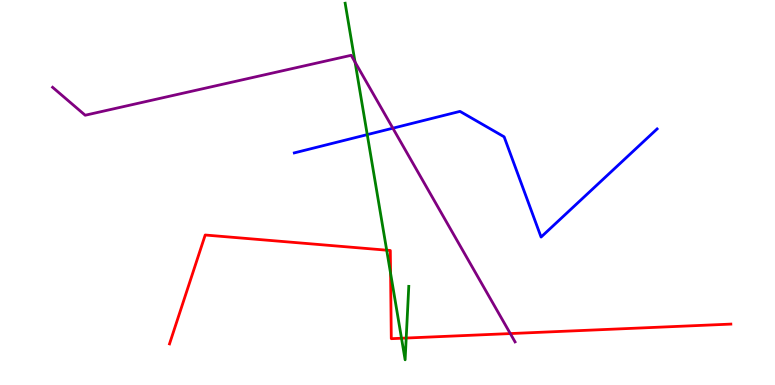[{'lines': ['blue', 'red'], 'intersections': []}, {'lines': ['green', 'red'], 'intersections': [{'x': 4.99, 'y': 3.5}, {'x': 5.04, 'y': 2.9}, {'x': 5.18, 'y': 1.21}, {'x': 5.24, 'y': 1.22}]}, {'lines': ['purple', 'red'], 'intersections': [{'x': 6.58, 'y': 1.34}]}, {'lines': ['blue', 'green'], 'intersections': [{'x': 4.74, 'y': 6.5}]}, {'lines': ['blue', 'purple'], 'intersections': [{'x': 5.07, 'y': 6.67}]}, {'lines': ['green', 'purple'], 'intersections': [{'x': 4.58, 'y': 8.39}]}]